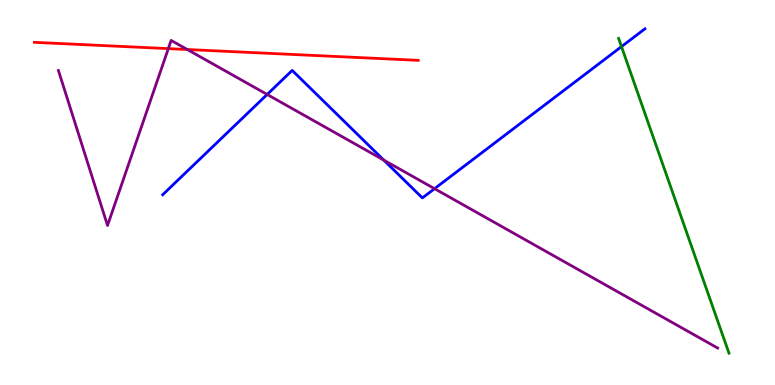[{'lines': ['blue', 'red'], 'intersections': []}, {'lines': ['green', 'red'], 'intersections': []}, {'lines': ['purple', 'red'], 'intersections': [{'x': 2.17, 'y': 8.74}, {'x': 2.42, 'y': 8.71}]}, {'lines': ['blue', 'green'], 'intersections': [{'x': 8.02, 'y': 8.79}]}, {'lines': ['blue', 'purple'], 'intersections': [{'x': 3.45, 'y': 7.55}, {'x': 4.95, 'y': 5.84}, {'x': 5.61, 'y': 5.1}]}, {'lines': ['green', 'purple'], 'intersections': []}]